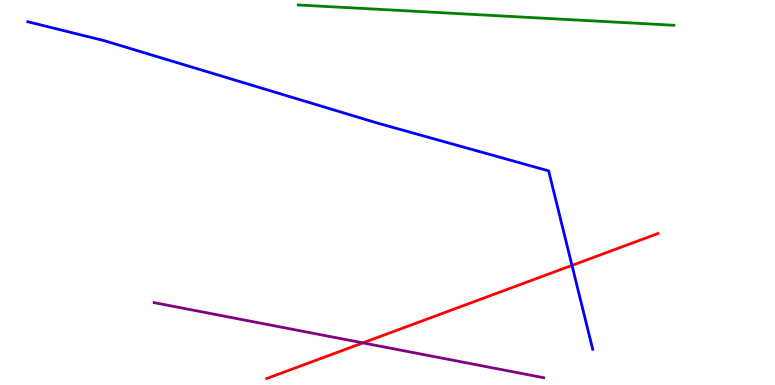[{'lines': ['blue', 'red'], 'intersections': [{'x': 7.38, 'y': 3.11}]}, {'lines': ['green', 'red'], 'intersections': []}, {'lines': ['purple', 'red'], 'intersections': [{'x': 4.68, 'y': 1.09}]}, {'lines': ['blue', 'green'], 'intersections': []}, {'lines': ['blue', 'purple'], 'intersections': []}, {'lines': ['green', 'purple'], 'intersections': []}]